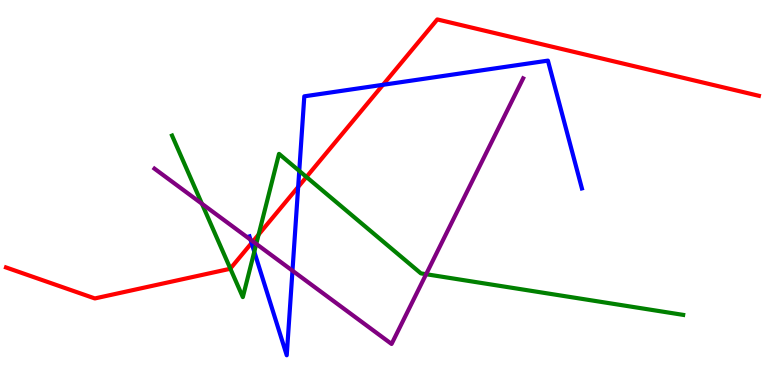[{'lines': ['blue', 'red'], 'intersections': [{'x': 3.25, 'y': 3.69}, {'x': 3.85, 'y': 5.14}, {'x': 4.94, 'y': 7.8}]}, {'lines': ['green', 'red'], 'intersections': [{'x': 2.97, 'y': 3.02}, {'x': 3.34, 'y': 3.91}, {'x': 3.95, 'y': 5.4}]}, {'lines': ['purple', 'red'], 'intersections': [{'x': 3.26, 'y': 3.73}]}, {'lines': ['blue', 'green'], 'intersections': [{'x': 3.28, 'y': 3.46}, {'x': 3.86, 'y': 5.56}]}, {'lines': ['blue', 'purple'], 'intersections': [{'x': 3.23, 'y': 3.78}, {'x': 3.77, 'y': 2.97}]}, {'lines': ['green', 'purple'], 'intersections': [{'x': 2.61, 'y': 4.71}, {'x': 3.31, 'y': 3.66}, {'x': 5.5, 'y': 2.88}]}]